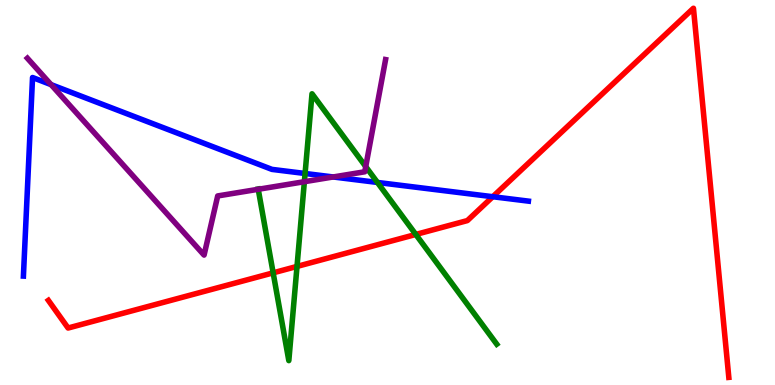[{'lines': ['blue', 'red'], 'intersections': [{'x': 6.36, 'y': 4.89}]}, {'lines': ['green', 'red'], 'intersections': [{'x': 3.52, 'y': 2.91}, {'x': 3.83, 'y': 3.08}, {'x': 5.37, 'y': 3.91}]}, {'lines': ['purple', 'red'], 'intersections': []}, {'lines': ['blue', 'green'], 'intersections': [{'x': 3.94, 'y': 5.49}, {'x': 4.87, 'y': 5.26}]}, {'lines': ['blue', 'purple'], 'intersections': [{'x': 0.659, 'y': 7.8}, {'x': 4.3, 'y': 5.4}]}, {'lines': ['green', 'purple'], 'intersections': [{'x': 3.33, 'y': 5.08}, {'x': 3.93, 'y': 5.28}, {'x': 4.72, 'y': 5.67}]}]